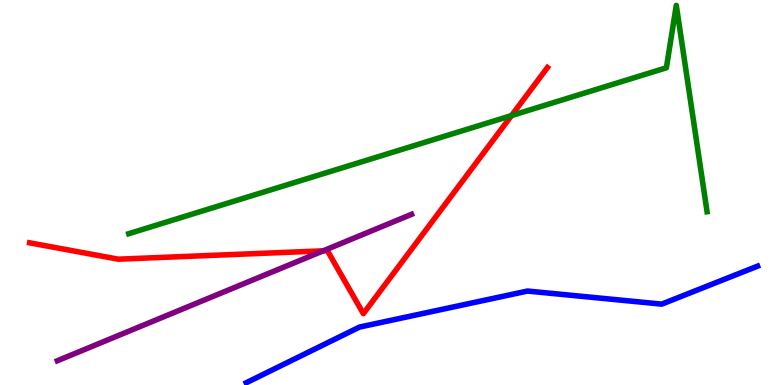[{'lines': ['blue', 'red'], 'intersections': []}, {'lines': ['green', 'red'], 'intersections': [{'x': 6.6, 'y': 7.0}]}, {'lines': ['purple', 'red'], 'intersections': [{'x': 4.17, 'y': 3.48}]}, {'lines': ['blue', 'green'], 'intersections': []}, {'lines': ['blue', 'purple'], 'intersections': []}, {'lines': ['green', 'purple'], 'intersections': []}]